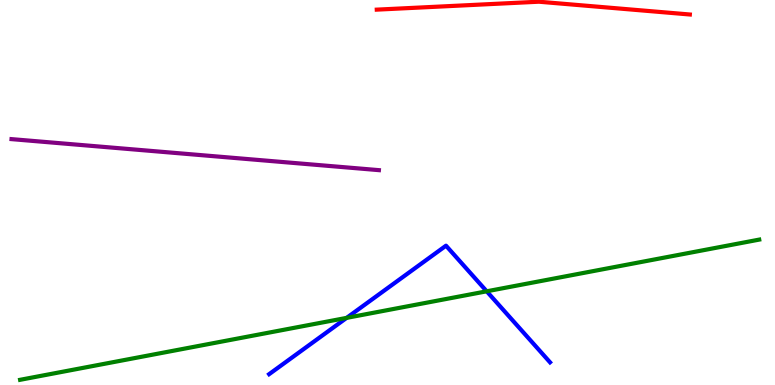[{'lines': ['blue', 'red'], 'intersections': []}, {'lines': ['green', 'red'], 'intersections': []}, {'lines': ['purple', 'red'], 'intersections': []}, {'lines': ['blue', 'green'], 'intersections': [{'x': 4.47, 'y': 1.74}, {'x': 6.28, 'y': 2.43}]}, {'lines': ['blue', 'purple'], 'intersections': []}, {'lines': ['green', 'purple'], 'intersections': []}]